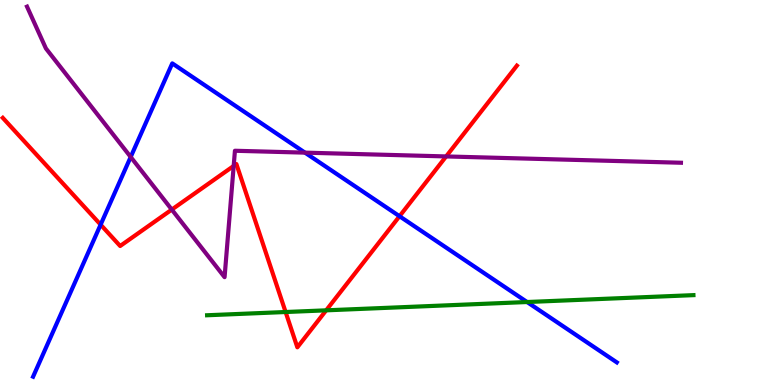[{'lines': ['blue', 'red'], 'intersections': [{'x': 1.3, 'y': 4.16}, {'x': 5.16, 'y': 4.38}]}, {'lines': ['green', 'red'], 'intersections': [{'x': 3.69, 'y': 1.9}, {'x': 4.21, 'y': 1.94}]}, {'lines': ['purple', 'red'], 'intersections': [{'x': 2.22, 'y': 4.56}, {'x': 3.02, 'y': 5.69}, {'x': 5.76, 'y': 5.94}]}, {'lines': ['blue', 'green'], 'intersections': [{'x': 6.8, 'y': 2.16}]}, {'lines': ['blue', 'purple'], 'intersections': [{'x': 1.69, 'y': 5.92}, {'x': 3.94, 'y': 6.04}]}, {'lines': ['green', 'purple'], 'intersections': []}]